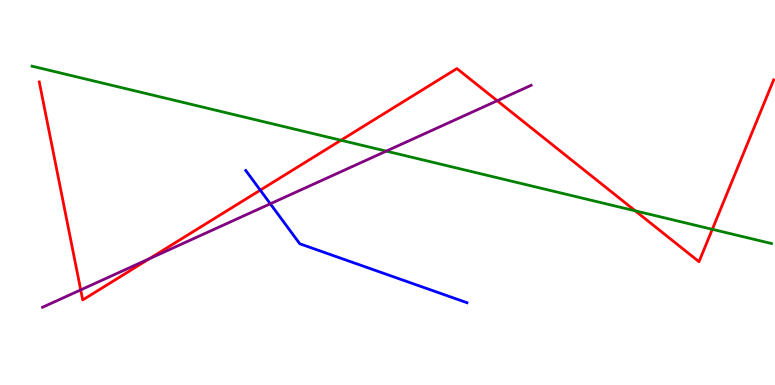[{'lines': ['blue', 'red'], 'intersections': [{'x': 3.36, 'y': 5.06}]}, {'lines': ['green', 'red'], 'intersections': [{'x': 4.4, 'y': 6.36}, {'x': 8.2, 'y': 4.52}, {'x': 9.19, 'y': 4.04}]}, {'lines': ['purple', 'red'], 'intersections': [{'x': 1.04, 'y': 2.47}, {'x': 1.93, 'y': 3.28}, {'x': 6.42, 'y': 7.38}]}, {'lines': ['blue', 'green'], 'intersections': []}, {'lines': ['blue', 'purple'], 'intersections': [{'x': 3.49, 'y': 4.71}]}, {'lines': ['green', 'purple'], 'intersections': [{'x': 4.98, 'y': 6.07}]}]